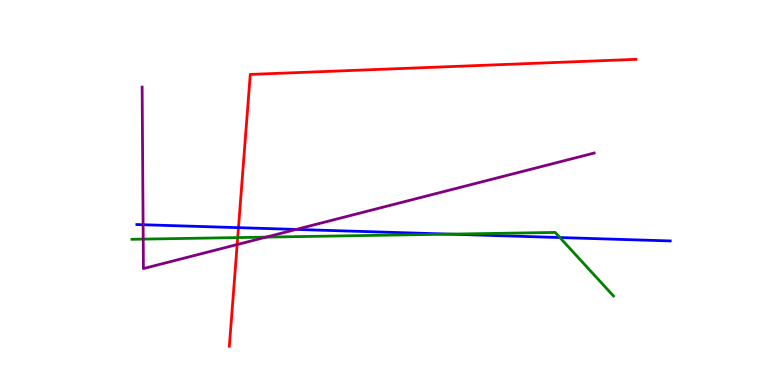[{'lines': ['blue', 'red'], 'intersections': [{'x': 3.08, 'y': 4.09}]}, {'lines': ['green', 'red'], 'intersections': [{'x': 3.07, 'y': 3.83}]}, {'lines': ['purple', 'red'], 'intersections': [{'x': 3.06, 'y': 3.65}]}, {'lines': ['blue', 'green'], 'intersections': [{'x': 5.8, 'y': 3.92}, {'x': 7.22, 'y': 3.83}]}, {'lines': ['blue', 'purple'], 'intersections': [{'x': 1.85, 'y': 4.16}, {'x': 3.82, 'y': 4.04}]}, {'lines': ['green', 'purple'], 'intersections': [{'x': 1.85, 'y': 3.79}, {'x': 3.43, 'y': 3.84}]}]